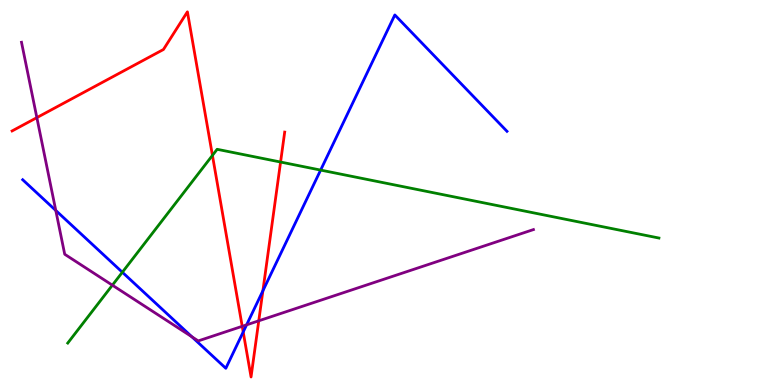[{'lines': ['blue', 'red'], 'intersections': [{'x': 3.14, 'y': 1.38}, {'x': 3.39, 'y': 2.45}]}, {'lines': ['green', 'red'], 'intersections': [{'x': 2.74, 'y': 5.96}, {'x': 3.62, 'y': 5.79}]}, {'lines': ['purple', 'red'], 'intersections': [{'x': 0.476, 'y': 6.94}, {'x': 3.13, 'y': 1.52}, {'x': 3.34, 'y': 1.67}]}, {'lines': ['blue', 'green'], 'intersections': [{'x': 1.58, 'y': 2.93}, {'x': 4.14, 'y': 5.58}]}, {'lines': ['blue', 'purple'], 'intersections': [{'x': 0.72, 'y': 4.53}, {'x': 2.48, 'y': 1.25}, {'x': 3.18, 'y': 1.56}]}, {'lines': ['green', 'purple'], 'intersections': [{'x': 1.45, 'y': 2.59}]}]